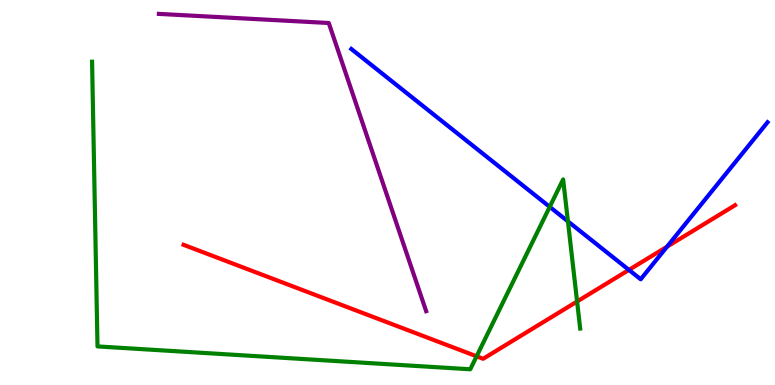[{'lines': ['blue', 'red'], 'intersections': [{'x': 8.12, 'y': 2.99}, {'x': 8.61, 'y': 3.59}]}, {'lines': ['green', 'red'], 'intersections': [{'x': 6.15, 'y': 0.745}, {'x': 7.45, 'y': 2.17}]}, {'lines': ['purple', 'red'], 'intersections': []}, {'lines': ['blue', 'green'], 'intersections': [{'x': 7.09, 'y': 4.63}, {'x': 7.33, 'y': 4.25}]}, {'lines': ['blue', 'purple'], 'intersections': []}, {'lines': ['green', 'purple'], 'intersections': []}]